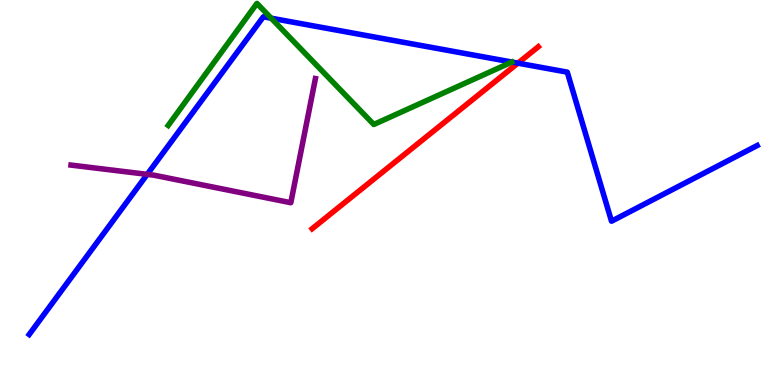[{'lines': ['blue', 'red'], 'intersections': [{'x': 6.68, 'y': 8.36}]}, {'lines': ['green', 'red'], 'intersections': []}, {'lines': ['purple', 'red'], 'intersections': []}, {'lines': ['blue', 'green'], 'intersections': [{'x': 3.5, 'y': 9.53}]}, {'lines': ['blue', 'purple'], 'intersections': [{'x': 1.9, 'y': 5.47}]}, {'lines': ['green', 'purple'], 'intersections': []}]